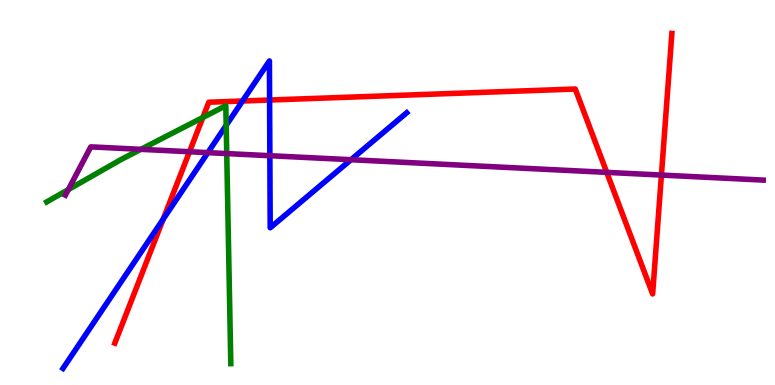[{'lines': ['blue', 'red'], 'intersections': [{'x': 2.11, 'y': 4.31}, {'x': 3.13, 'y': 7.38}, {'x': 3.48, 'y': 7.4}]}, {'lines': ['green', 'red'], 'intersections': [{'x': 2.62, 'y': 6.95}]}, {'lines': ['purple', 'red'], 'intersections': [{'x': 2.45, 'y': 6.06}, {'x': 7.83, 'y': 5.52}, {'x': 8.53, 'y': 5.45}]}, {'lines': ['blue', 'green'], 'intersections': [{'x': 2.92, 'y': 6.74}]}, {'lines': ['blue', 'purple'], 'intersections': [{'x': 2.68, 'y': 6.04}, {'x': 3.48, 'y': 5.96}, {'x': 4.53, 'y': 5.85}]}, {'lines': ['green', 'purple'], 'intersections': [{'x': 0.882, 'y': 5.08}, {'x': 1.82, 'y': 6.12}, {'x': 2.93, 'y': 6.01}]}]